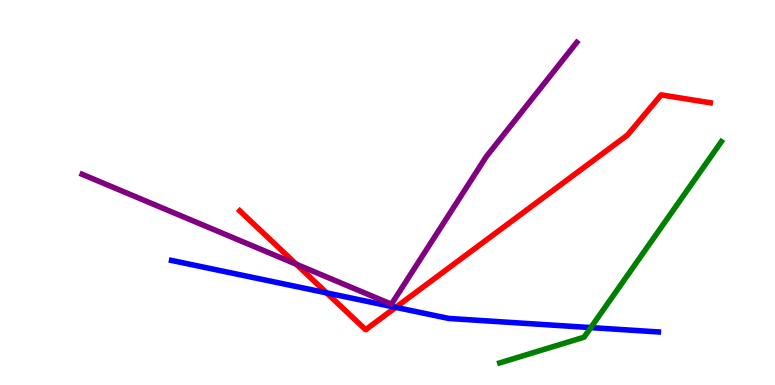[{'lines': ['blue', 'red'], 'intersections': [{'x': 4.21, 'y': 2.39}, {'x': 5.11, 'y': 2.02}]}, {'lines': ['green', 'red'], 'intersections': []}, {'lines': ['purple', 'red'], 'intersections': [{'x': 3.82, 'y': 3.14}]}, {'lines': ['blue', 'green'], 'intersections': [{'x': 7.62, 'y': 1.49}]}, {'lines': ['blue', 'purple'], 'intersections': []}, {'lines': ['green', 'purple'], 'intersections': []}]